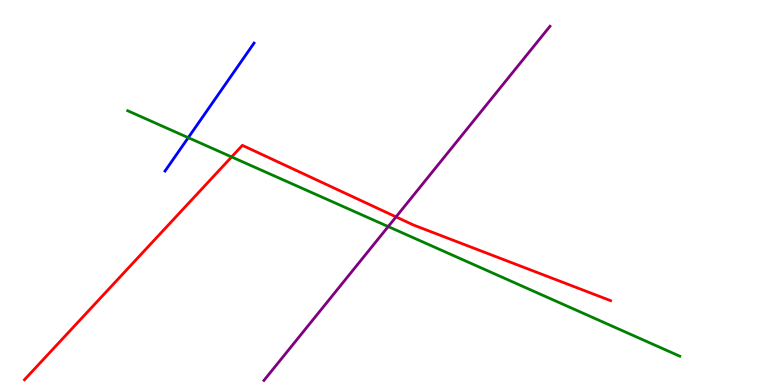[{'lines': ['blue', 'red'], 'intersections': []}, {'lines': ['green', 'red'], 'intersections': [{'x': 2.99, 'y': 5.92}]}, {'lines': ['purple', 'red'], 'intersections': [{'x': 5.11, 'y': 4.37}]}, {'lines': ['blue', 'green'], 'intersections': [{'x': 2.43, 'y': 6.42}]}, {'lines': ['blue', 'purple'], 'intersections': []}, {'lines': ['green', 'purple'], 'intersections': [{'x': 5.01, 'y': 4.12}]}]